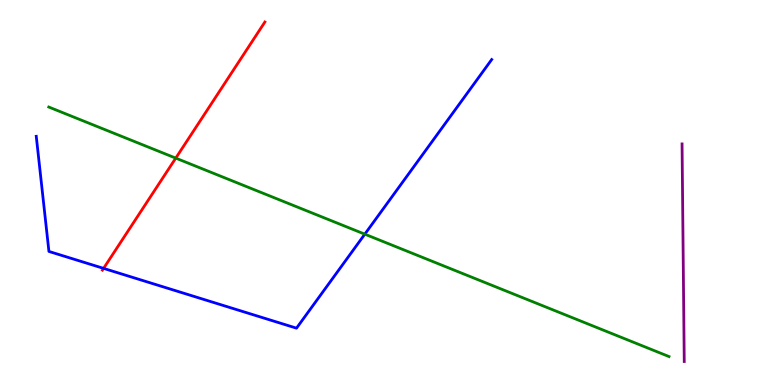[{'lines': ['blue', 'red'], 'intersections': [{'x': 1.34, 'y': 3.03}]}, {'lines': ['green', 'red'], 'intersections': [{'x': 2.27, 'y': 5.89}]}, {'lines': ['purple', 'red'], 'intersections': []}, {'lines': ['blue', 'green'], 'intersections': [{'x': 4.71, 'y': 3.92}]}, {'lines': ['blue', 'purple'], 'intersections': []}, {'lines': ['green', 'purple'], 'intersections': []}]